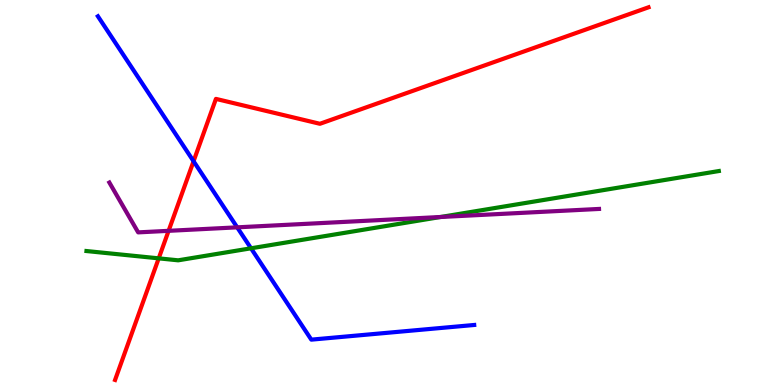[{'lines': ['blue', 'red'], 'intersections': [{'x': 2.5, 'y': 5.81}]}, {'lines': ['green', 'red'], 'intersections': [{'x': 2.05, 'y': 3.29}]}, {'lines': ['purple', 'red'], 'intersections': [{'x': 2.18, 'y': 4.0}]}, {'lines': ['blue', 'green'], 'intersections': [{'x': 3.24, 'y': 3.55}]}, {'lines': ['blue', 'purple'], 'intersections': [{'x': 3.06, 'y': 4.1}]}, {'lines': ['green', 'purple'], 'intersections': [{'x': 5.68, 'y': 4.36}]}]